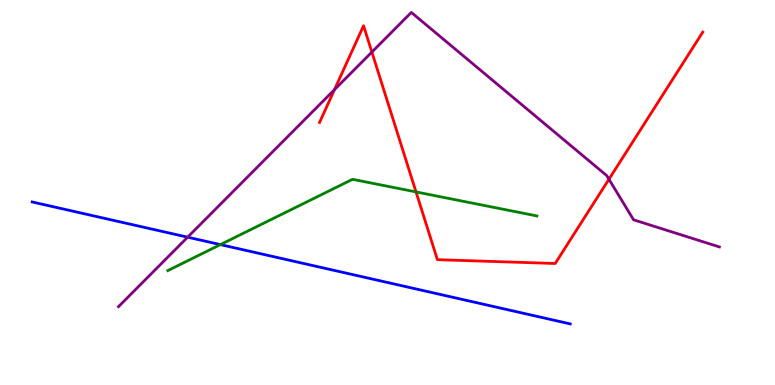[{'lines': ['blue', 'red'], 'intersections': []}, {'lines': ['green', 'red'], 'intersections': [{'x': 5.37, 'y': 5.01}]}, {'lines': ['purple', 'red'], 'intersections': [{'x': 4.32, 'y': 7.67}, {'x': 4.8, 'y': 8.65}, {'x': 7.86, 'y': 5.34}]}, {'lines': ['blue', 'green'], 'intersections': [{'x': 2.84, 'y': 3.65}]}, {'lines': ['blue', 'purple'], 'intersections': [{'x': 2.42, 'y': 3.84}]}, {'lines': ['green', 'purple'], 'intersections': []}]